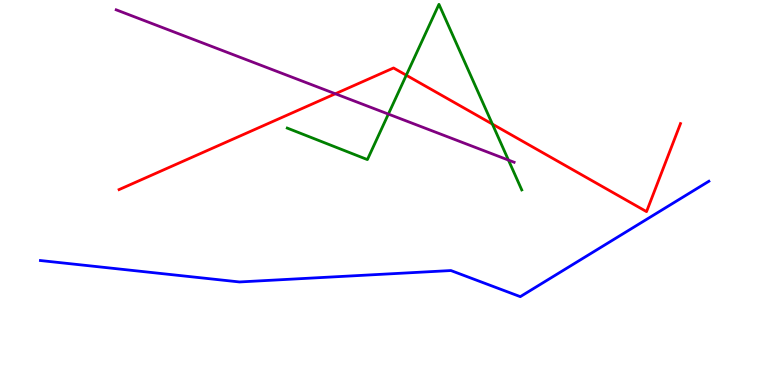[{'lines': ['blue', 'red'], 'intersections': []}, {'lines': ['green', 'red'], 'intersections': [{'x': 5.24, 'y': 8.05}, {'x': 6.35, 'y': 6.78}]}, {'lines': ['purple', 'red'], 'intersections': [{'x': 4.33, 'y': 7.56}]}, {'lines': ['blue', 'green'], 'intersections': []}, {'lines': ['blue', 'purple'], 'intersections': []}, {'lines': ['green', 'purple'], 'intersections': [{'x': 5.01, 'y': 7.04}, {'x': 6.56, 'y': 5.84}]}]